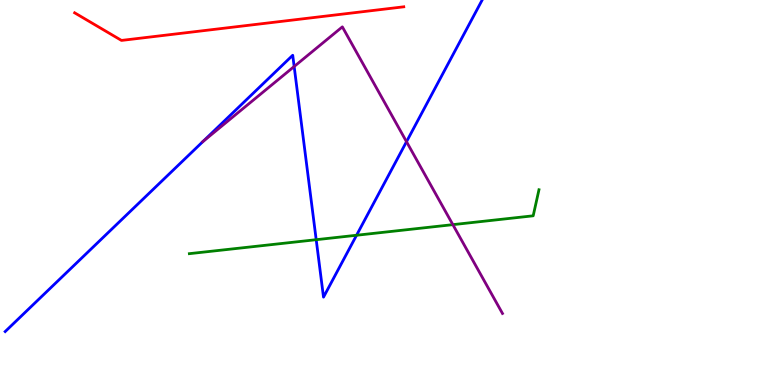[{'lines': ['blue', 'red'], 'intersections': []}, {'lines': ['green', 'red'], 'intersections': []}, {'lines': ['purple', 'red'], 'intersections': []}, {'lines': ['blue', 'green'], 'intersections': [{'x': 4.08, 'y': 3.77}, {'x': 4.6, 'y': 3.89}]}, {'lines': ['blue', 'purple'], 'intersections': [{'x': 2.62, 'y': 6.33}, {'x': 3.8, 'y': 8.27}, {'x': 5.25, 'y': 6.32}]}, {'lines': ['green', 'purple'], 'intersections': [{'x': 5.84, 'y': 4.16}]}]